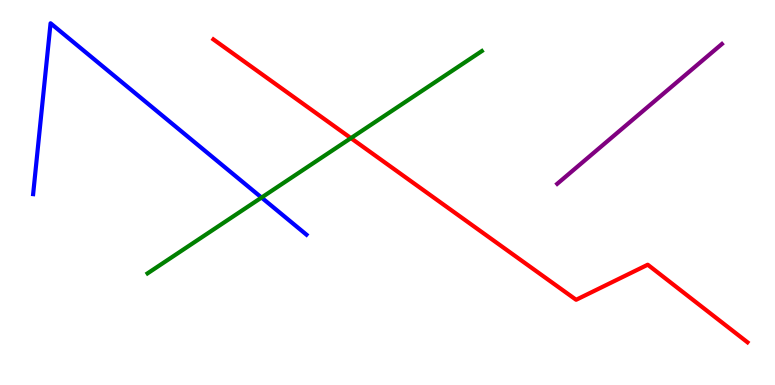[{'lines': ['blue', 'red'], 'intersections': []}, {'lines': ['green', 'red'], 'intersections': [{'x': 4.53, 'y': 6.41}]}, {'lines': ['purple', 'red'], 'intersections': []}, {'lines': ['blue', 'green'], 'intersections': [{'x': 3.37, 'y': 4.87}]}, {'lines': ['blue', 'purple'], 'intersections': []}, {'lines': ['green', 'purple'], 'intersections': []}]